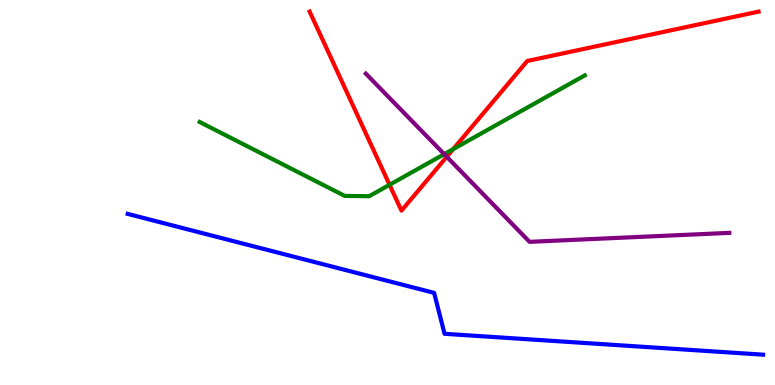[{'lines': ['blue', 'red'], 'intersections': []}, {'lines': ['green', 'red'], 'intersections': [{'x': 5.03, 'y': 5.2}, {'x': 5.85, 'y': 6.13}]}, {'lines': ['purple', 'red'], 'intersections': [{'x': 5.76, 'y': 5.93}]}, {'lines': ['blue', 'green'], 'intersections': []}, {'lines': ['blue', 'purple'], 'intersections': []}, {'lines': ['green', 'purple'], 'intersections': [{'x': 5.73, 'y': 6.0}]}]